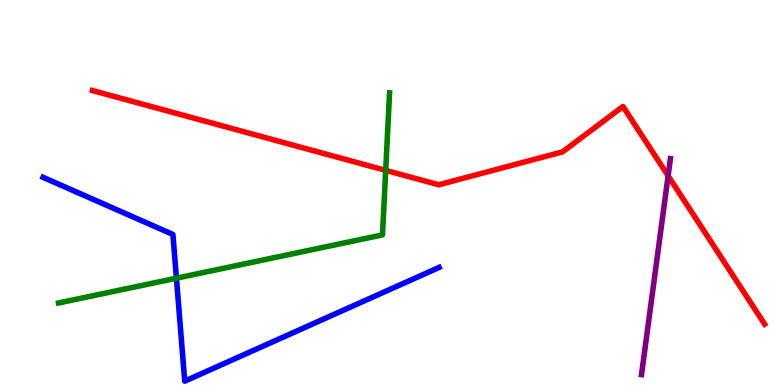[{'lines': ['blue', 'red'], 'intersections': []}, {'lines': ['green', 'red'], 'intersections': [{'x': 4.98, 'y': 5.58}]}, {'lines': ['purple', 'red'], 'intersections': [{'x': 8.62, 'y': 5.43}]}, {'lines': ['blue', 'green'], 'intersections': [{'x': 2.28, 'y': 2.77}]}, {'lines': ['blue', 'purple'], 'intersections': []}, {'lines': ['green', 'purple'], 'intersections': []}]